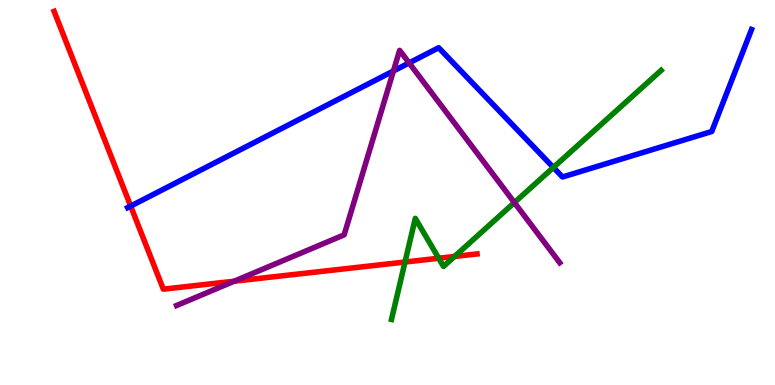[{'lines': ['blue', 'red'], 'intersections': [{'x': 1.69, 'y': 4.65}]}, {'lines': ['green', 'red'], 'intersections': [{'x': 5.23, 'y': 3.19}, {'x': 5.66, 'y': 3.29}, {'x': 5.87, 'y': 3.34}]}, {'lines': ['purple', 'red'], 'intersections': [{'x': 3.02, 'y': 2.7}]}, {'lines': ['blue', 'green'], 'intersections': [{'x': 7.14, 'y': 5.65}]}, {'lines': ['blue', 'purple'], 'intersections': [{'x': 5.08, 'y': 8.16}, {'x': 5.28, 'y': 8.37}]}, {'lines': ['green', 'purple'], 'intersections': [{'x': 6.64, 'y': 4.74}]}]